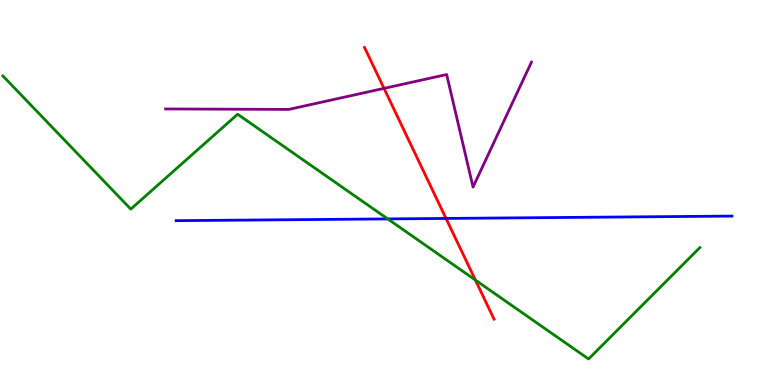[{'lines': ['blue', 'red'], 'intersections': [{'x': 5.76, 'y': 4.33}]}, {'lines': ['green', 'red'], 'intersections': [{'x': 6.13, 'y': 2.73}]}, {'lines': ['purple', 'red'], 'intersections': [{'x': 4.96, 'y': 7.7}]}, {'lines': ['blue', 'green'], 'intersections': [{'x': 5.0, 'y': 4.31}]}, {'lines': ['blue', 'purple'], 'intersections': []}, {'lines': ['green', 'purple'], 'intersections': []}]